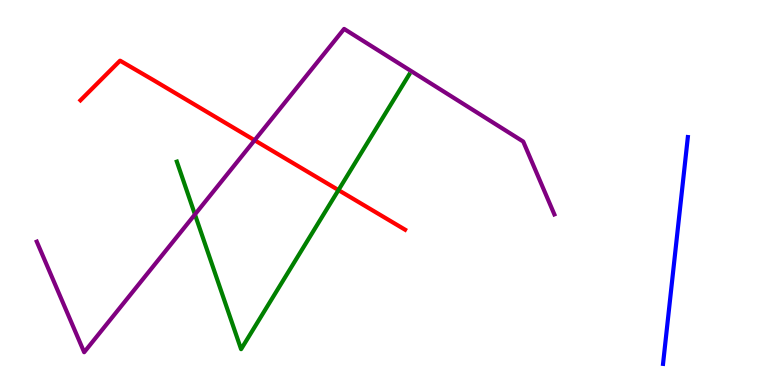[{'lines': ['blue', 'red'], 'intersections': []}, {'lines': ['green', 'red'], 'intersections': [{'x': 4.37, 'y': 5.06}]}, {'lines': ['purple', 'red'], 'intersections': [{'x': 3.29, 'y': 6.36}]}, {'lines': ['blue', 'green'], 'intersections': []}, {'lines': ['blue', 'purple'], 'intersections': []}, {'lines': ['green', 'purple'], 'intersections': [{'x': 2.52, 'y': 4.43}]}]